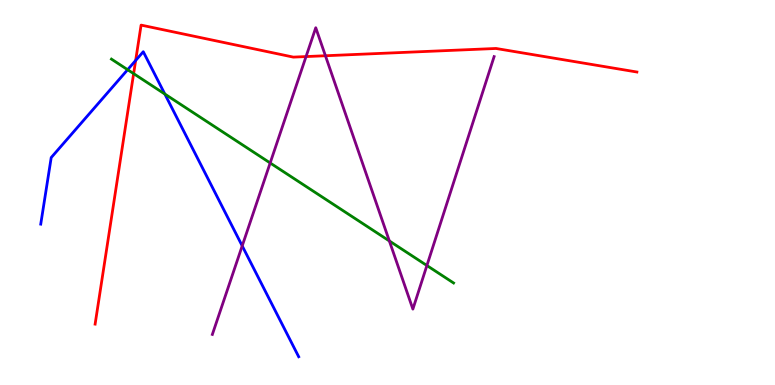[{'lines': ['blue', 'red'], 'intersections': [{'x': 1.75, 'y': 8.43}]}, {'lines': ['green', 'red'], 'intersections': [{'x': 1.72, 'y': 8.09}]}, {'lines': ['purple', 'red'], 'intersections': [{'x': 3.95, 'y': 8.53}, {'x': 4.2, 'y': 8.55}]}, {'lines': ['blue', 'green'], 'intersections': [{'x': 1.65, 'y': 8.19}, {'x': 2.13, 'y': 7.56}]}, {'lines': ['blue', 'purple'], 'intersections': [{'x': 3.13, 'y': 3.61}]}, {'lines': ['green', 'purple'], 'intersections': [{'x': 3.49, 'y': 5.77}, {'x': 5.02, 'y': 3.74}, {'x': 5.51, 'y': 3.1}]}]